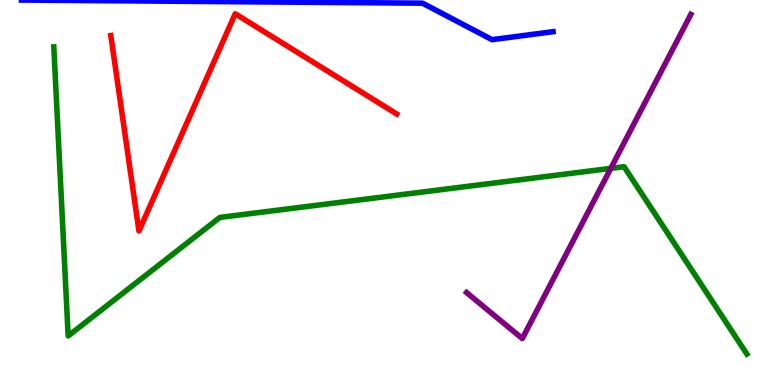[{'lines': ['blue', 'red'], 'intersections': []}, {'lines': ['green', 'red'], 'intersections': []}, {'lines': ['purple', 'red'], 'intersections': []}, {'lines': ['blue', 'green'], 'intersections': []}, {'lines': ['blue', 'purple'], 'intersections': []}, {'lines': ['green', 'purple'], 'intersections': [{'x': 7.88, 'y': 5.63}]}]